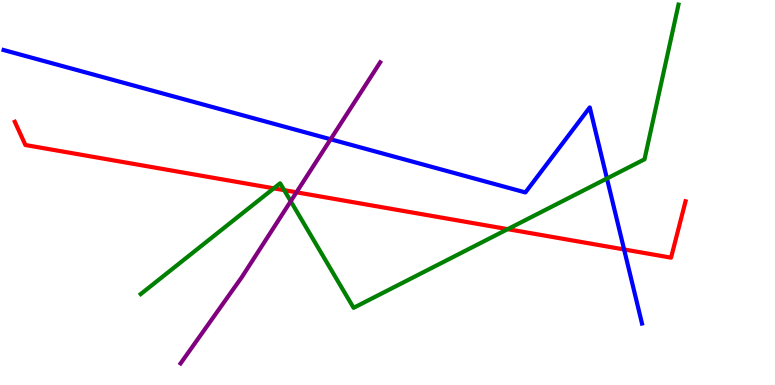[{'lines': ['blue', 'red'], 'intersections': [{'x': 8.05, 'y': 3.52}]}, {'lines': ['green', 'red'], 'intersections': [{'x': 3.53, 'y': 5.11}, {'x': 3.67, 'y': 5.06}, {'x': 6.55, 'y': 4.05}]}, {'lines': ['purple', 'red'], 'intersections': [{'x': 3.83, 'y': 5.01}]}, {'lines': ['blue', 'green'], 'intersections': [{'x': 7.83, 'y': 5.36}]}, {'lines': ['blue', 'purple'], 'intersections': [{'x': 4.27, 'y': 6.38}]}, {'lines': ['green', 'purple'], 'intersections': [{'x': 3.75, 'y': 4.77}]}]